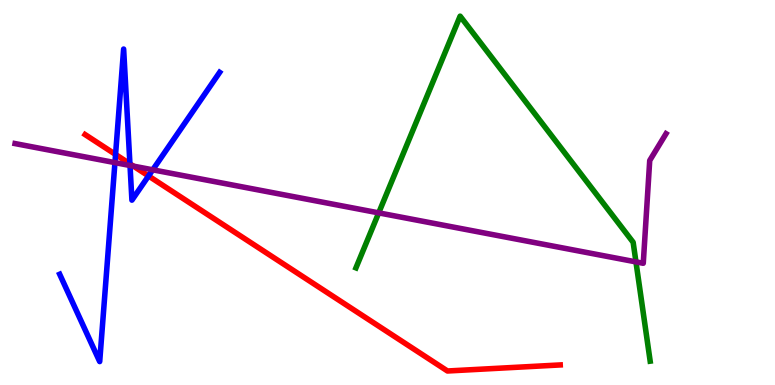[{'lines': ['blue', 'red'], 'intersections': [{'x': 1.49, 'y': 5.99}, {'x': 1.68, 'y': 5.74}, {'x': 1.92, 'y': 5.43}]}, {'lines': ['green', 'red'], 'intersections': []}, {'lines': ['purple', 'red'], 'intersections': [{'x': 1.72, 'y': 5.68}]}, {'lines': ['blue', 'green'], 'intersections': []}, {'lines': ['blue', 'purple'], 'intersections': [{'x': 1.48, 'y': 5.78}, {'x': 1.68, 'y': 5.7}, {'x': 1.97, 'y': 5.59}]}, {'lines': ['green', 'purple'], 'intersections': [{'x': 4.89, 'y': 4.47}, {'x': 8.21, 'y': 3.2}]}]